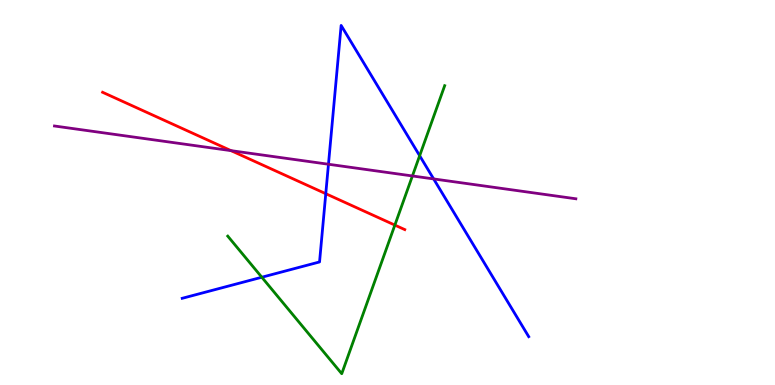[{'lines': ['blue', 'red'], 'intersections': [{'x': 4.2, 'y': 4.97}]}, {'lines': ['green', 'red'], 'intersections': [{'x': 5.09, 'y': 4.15}]}, {'lines': ['purple', 'red'], 'intersections': [{'x': 2.98, 'y': 6.09}]}, {'lines': ['blue', 'green'], 'intersections': [{'x': 3.38, 'y': 2.8}, {'x': 5.41, 'y': 5.96}]}, {'lines': ['blue', 'purple'], 'intersections': [{'x': 4.24, 'y': 5.73}, {'x': 5.6, 'y': 5.35}]}, {'lines': ['green', 'purple'], 'intersections': [{'x': 5.32, 'y': 5.43}]}]